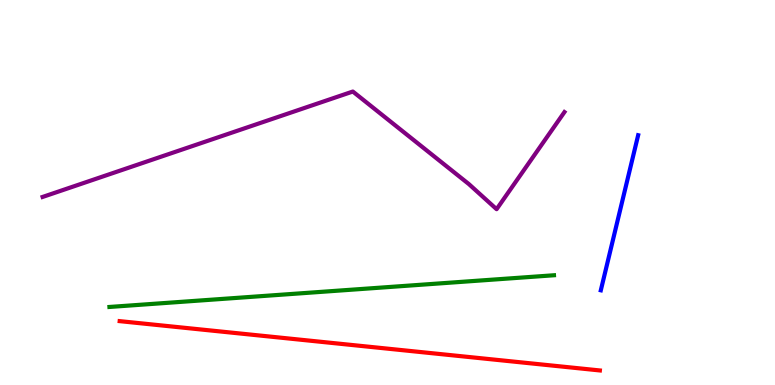[{'lines': ['blue', 'red'], 'intersections': []}, {'lines': ['green', 'red'], 'intersections': []}, {'lines': ['purple', 'red'], 'intersections': []}, {'lines': ['blue', 'green'], 'intersections': []}, {'lines': ['blue', 'purple'], 'intersections': []}, {'lines': ['green', 'purple'], 'intersections': []}]